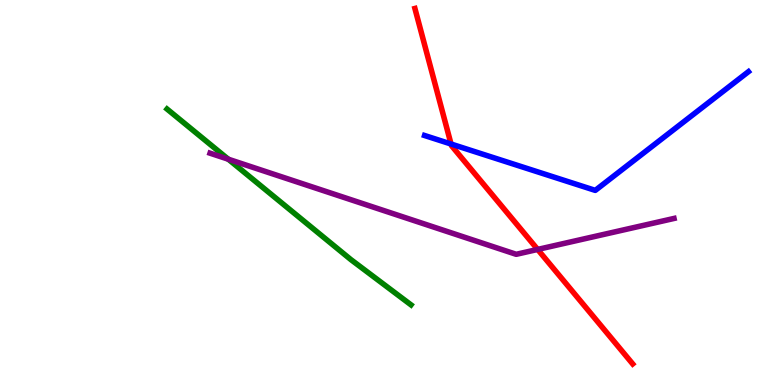[{'lines': ['blue', 'red'], 'intersections': [{'x': 5.82, 'y': 6.26}]}, {'lines': ['green', 'red'], 'intersections': []}, {'lines': ['purple', 'red'], 'intersections': [{'x': 6.94, 'y': 3.52}]}, {'lines': ['blue', 'green'], 'intersections': []}, {'lines': ['blue', 'purple'], 'intersections': []}, {'lines': ['green', 'purple'], 'intersections': [{'x': 2.95, 'y': 5.86}]}]